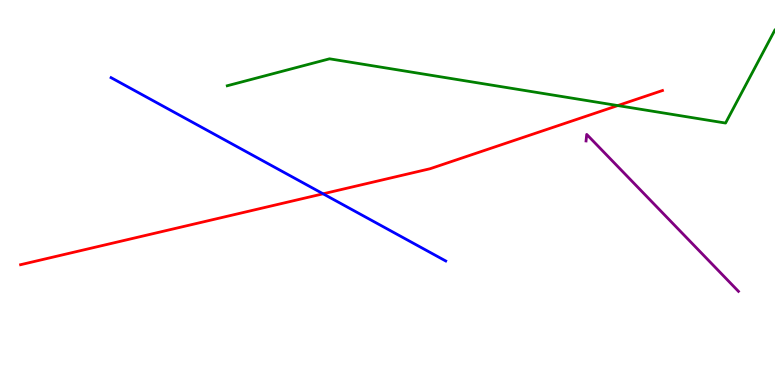[{'lines': ['blue', 'red'], 'intersections': [{'x': 4.17, 'y': 4.97}]}, {'lines': ['green', 'red'], 'intersections': [{'x': 7.97, 'y': 7.26}]}, {'lines': ['purple', 'red'], 'intersections': []}, {'lines': ['blue', 'green'], 'intersections': []}, {'lines': ['blue', 'purple'], 'intersections': []}, {'lines': ['green', 'purple'], 'intersections': []}]